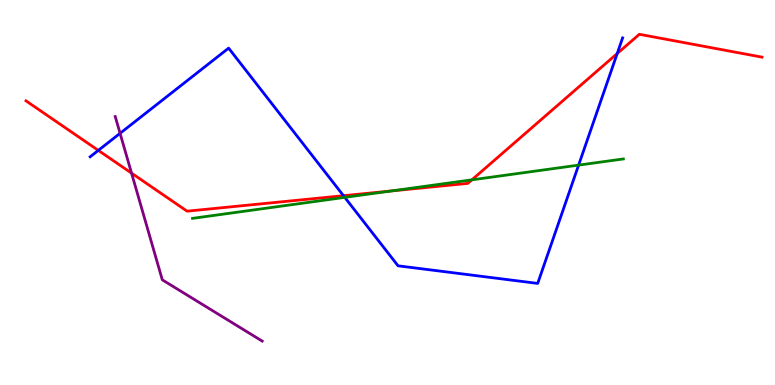[{'lines': ['blue', 'red'], 'intersections': [{'x': 1.27, 'y': 6.09}, {'x': 4.43, 'y': 4.92}, {'x': 7.96, 'y': 8.61}]}, {'lines': ['green', 'red'], 'intersections': [{'x': 5.05, 'y': 5.04}, {'x': 6.09, 'y': 5.33}]}, {'lines': ['purple', 'red'], 'intersections': [{'x': 1.7, 'y': 5.5}]}, {'lines': ['blue', 'green'], 'intersections': [{'x': 4.45, 'y': 4.87}, {'x': 7.47, 'y': 5.71}]}, {'lines': ['blue', 'purple'], 'intersections': [{'x': 1.55, 'y': 6.54}]}, {'lines': ['green', 'purple'], 'intersections': []}]